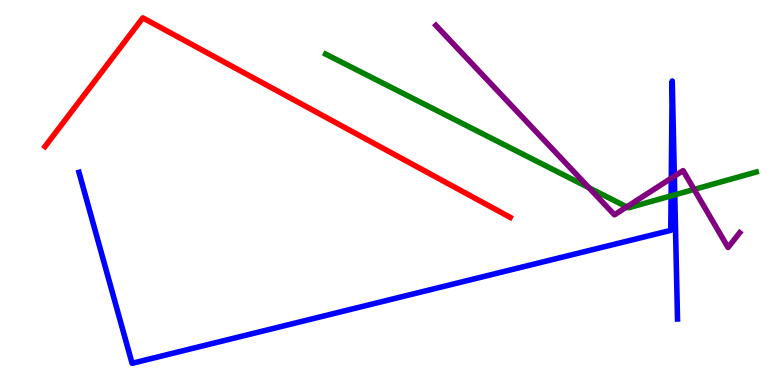[{'lines': ['blue', 'red'], 'intersections': []}, {'lines': ['green', 'red'], 'intersections': []}, {'lines': ['purple', 'red'], 'intersections': []}, {'lines': ['blue', 'green'], 'intersections': [{'x': 8.66, 'y': 4.91}, {'x': 8.71, 'y': 4.94}]}, {'lines': ['blue', 'purple'], 'intersections': [{'x': 8.66, 'y': 5.37}, {'x': 8.7, 'y': 5.42}]}, {'lines': ['green', 'purple'], 'intersections': [{'x': 7.6, 'y': 5.12}, {'x': 8.09, 'y': 4.63}, {'x': 8.96, 'y': 5.08}]}]